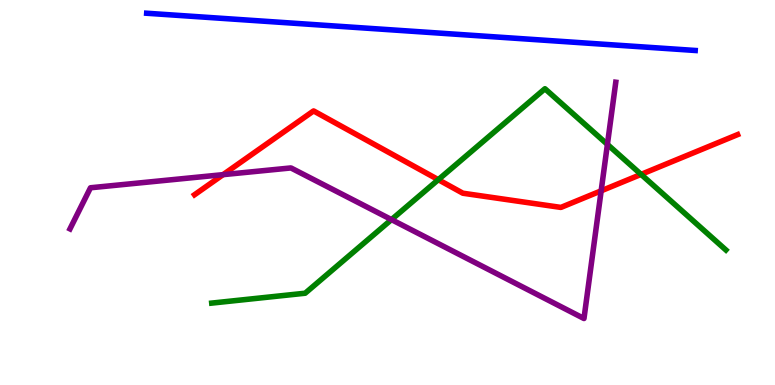[{'lines': ['blue', 'red'], 'intersections': []}, {'lines': ['green', 'red'], 'intersections': [{'x': 5.66, 'y': 5.33}, {'x': 8.27, 'y': 5.47}]}, {'lines': ['purple', 'red'], 'intersections': [{'x': 2.88, 'y': 5.46}, {'x': 7.76, 'y': 5.04}]}, {'lines': ['blue', 'green'], 'intersections': []}, {'lines': ['blue', 'purple'], 'intersections': []}, {'lines': ['green', 'purple'], 'intersections': [{'x': 5.05, 'y': 4.3}, {'x': 7.84, 'y': 6.25}]}]